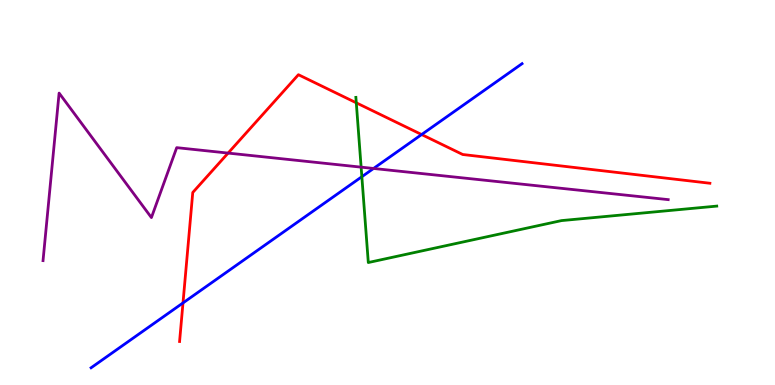[{'lines': ['blue', 'red'], 'intersections': [{'x': 2.36, 'y': 2.13}, {'x': 5.44, 'y': 6.51}]}, {'lines': ['green', 'red'], 'intersections': [{'x': 4.6, 'y': 7.33}]}, {'lines': ['purple', 'red'], 'intersections': [{'x': 2.94, 'y': 6.02}]}, {'lines': ['blue', 'green'], 'intersections': [{'x': 4.67, 'y': 5.41}]}, {'lines': ['blue', 'purple'], 'intersections': [{'x': 4.82, 'y': 5.62}]}, {'lines': ['green', 'purple'], 'intersections': [{'x': 4.66, 'y': 5.66}]}]